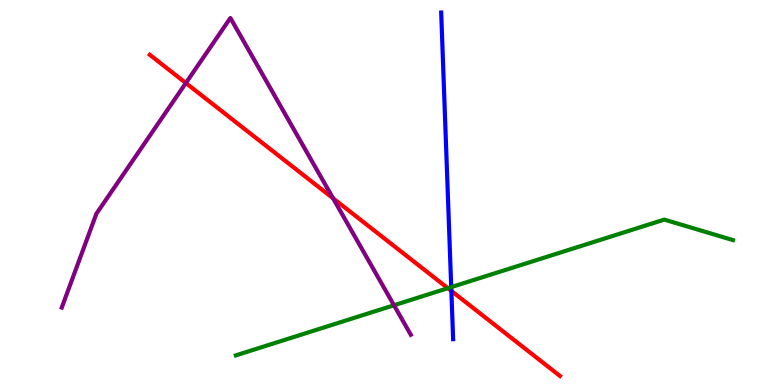[{'lines': ['blue', 'red'], 'intersections': [{'x': 5.82, 'y': 2.44}]}, {'lines': ['green', 'red'], 'intersections': [{'x': 5.78, 'y': 2.51}]}, {'lines': ['purple', 'red'], 'intersections': [{'x': 2.4, 'y': 7.84}, {'x': 4.3, 'y': 4.85}]}, {'lines': ['blue', 'green'], 'intersections': [{'x': 5.82, 'y': 2.54}]}, {'lines': ['blue', 'purple'], 'intersections': []}, {'lines': ['green', 'purple'], 'intersections': [{'x': 5.08, 'y': 2.07}]}]